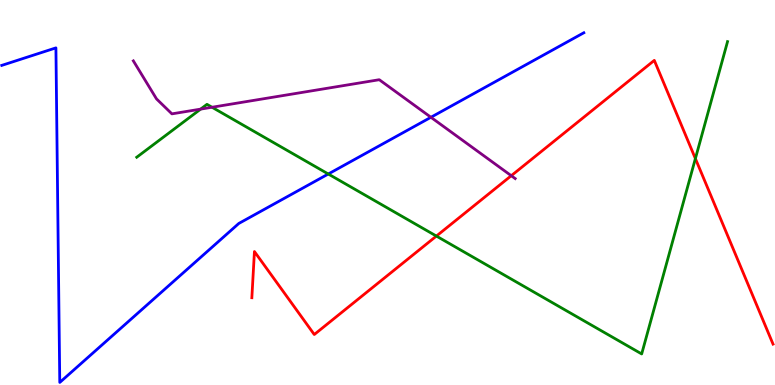[{'lines': ['blue', 'red'], 'intersections': []}, {'lines': ['green', 'red'], 'intersections': [{'x': 5.63, 'y': 3.87}, {'x': 8.97, 'y': 5.88}]}, {'lines': ['purple', 'red'], 'intersections': [{'x': 6.6, 'y': 5.44}]}, {'lines': ['blue', 'green'], 'intersections': [{'x': 4.24, 'y': 5.48}]}, {'lines': ['blue', 'purple'], 'intersections': [{'x': 5.56, 'y': 6.95}]}, {'lines': ['green', 'purple'], 'intersections': [{'x': 2.59, 'y': 7.17}, {'x': 2.74, 'y': 7.21}]}]